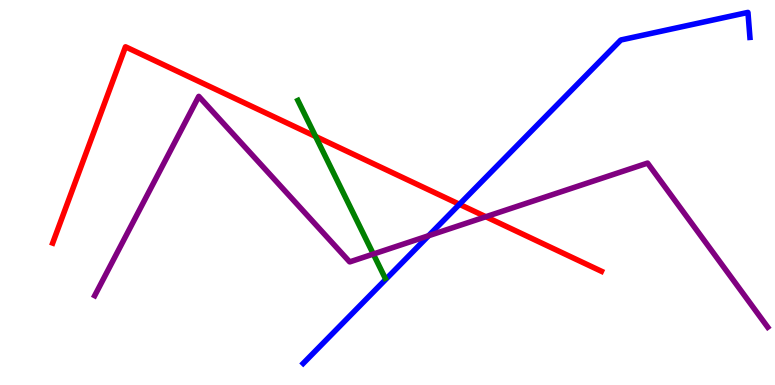[{'lines': ['blue', 'red'], 'intersections': [{'x': 5.93, 'y': 4.69}]}, {'lines': ['green', 'red'], 'intersections': [{'x': 4.07, 'y': 6.46}]}, {'lines': ['purple', 'red'], 'intersections': [{'x': 6.27, 'y': 4.37}]}, {'lines': ['blue', 'green'], 'intersections': []}, {'lines': ['blue', 'purple'], 'intersections': [{'x': 5.53, 'y': 3.88}]}, {'lines': ['green', 'purple'], 'intersections': [{'x': 4.82, 'y': 3.4}]}]